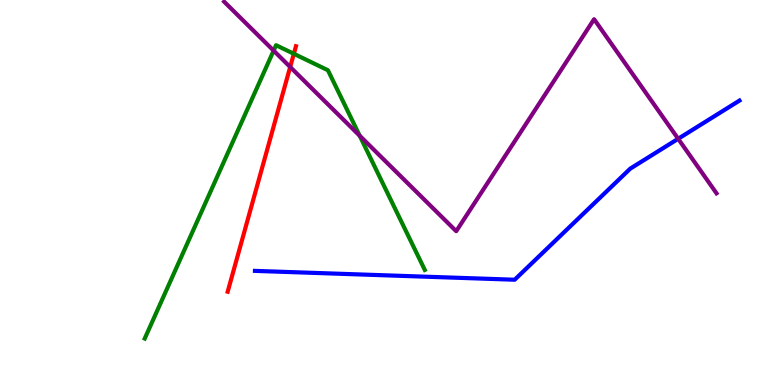[{'lines': ['blue', 'red'], 'intersections': []}, {'lines': ['green', 'red'], 'intersections': [{'x': 3.79, 'y': 8.6}]}, {'lines': ['purple', 'red'], 'intersections': [{'x': 3.74, 'y': 8.26}]}, {'lines': ['blue', 'green'], 'intersections': []}, {'lines': ['blue', 'purple'], 'intersections': [{'x': 8.75, 'y': 6.4}]}, {'lines': ['green', 'purple'], 'intersections': [{'x': 3.53, 'y': 8.68}, {'x': 4.64, 'y': 6.47}]}]